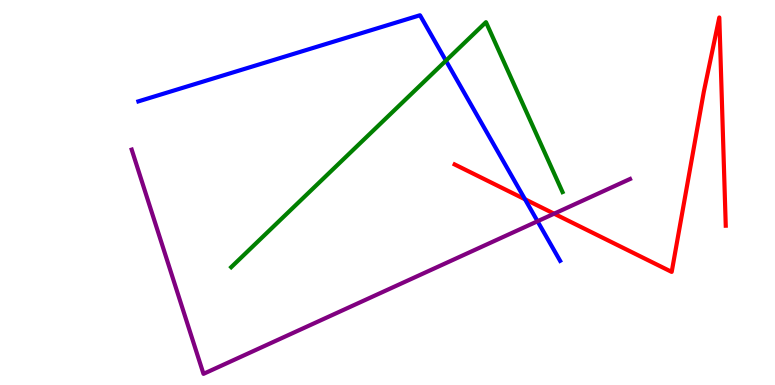[{'lines': ['blue', 'red'], 'intersections': [{'x': 6.77, 'y': 4.82}]}, {'lines': ['green', 'red'], 'intersections': []}, {'lines': ['purple', 'red'], 'intersections': [{'x': 7.15, 'y': 4.45}]}, {'lines': ['blue', 'green'], 'intersections': [{'x': 5.75, 'y': 8.42}]}, {'lines': ['blue', 'purple'], 'intersections': [{'x': 6.94, 'y': 4.25}]}, {'lines': ['green', 'purple'], 'intersections': []}]